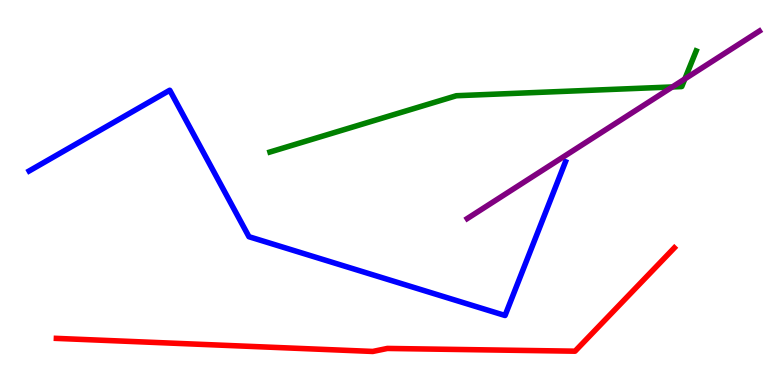[{'lines': ['blue', 'red'], 'intersections': []}, {'lines': ['green', 'red'], 'intersections': []}, {'lines': ['purple', 'red'], 'intersections': []}, {'lines': ['blue', 'green'], 'intersections': []}, {'lines': ['blue', 'purple'], 'intersections': []}, {'lines': ['green', 'purple'], 'intersections': [{'x': 8.68, 'y': 7.74}, {'x': 8.84, 'y': 7.95}]}]